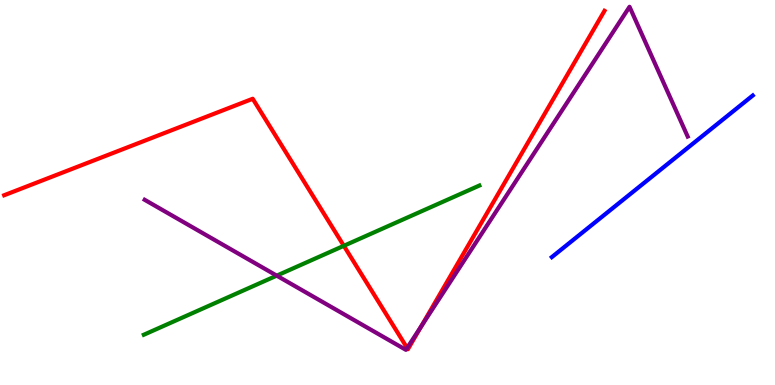[{'lines': ['blue', 'red'], 'intersections': []}, {'lines': ['green', 'red'], 'intersections': [{'x': 4.44, 'y': 3.62}]}, {'lines': ['purple', 'red'], 'intersections': [{'x': 5.25, 'y': 0.962}, {'x': 5.43, 'y': 1.52}]}, {'lines': ['blue', 'green'], 'intersections': []}, {'lines': ['blue', 'purple'], 'intersections': []}, {'lines': ['green', 'purple'], 'intersections': [{'x': 3.57, 'y': 2.84}]}]